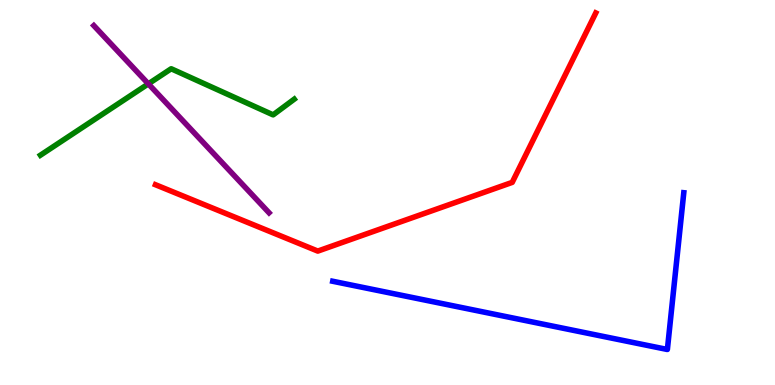[{'lines': ['blue', 'red'], 'intersections': []}, {'lines': ['green', 'red'], 'intersections': []}, {'lines': ['purple', 'red'], 'intersections': []}, {'lines': ['blue', 'green'], 'intersections': []}, {'lines': ['blue', 'purple'], 'intersections': []}, {'lines': ['green', 'purple'], 'intersections': [{'x': 1.91, 'y': 7.82}]}]